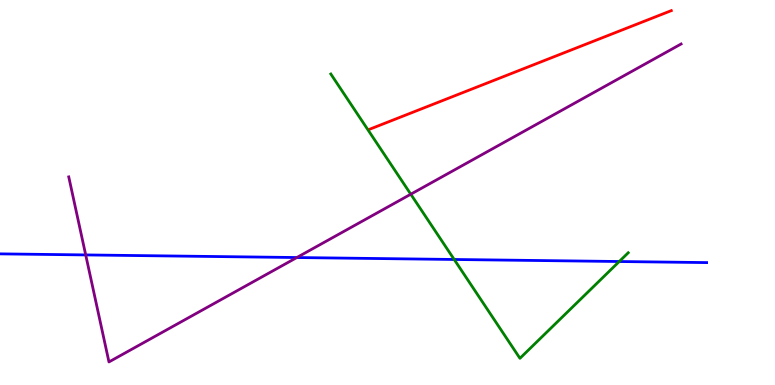[{'lines': ['blue', 'red'], 'intersections': []}, {'lines': ['green', 'red'], 'intersections': []}, {'lines': ['purple', 'red'], 'intersections': []}, {'lines': ['blue', 'green'], 'intersections': [{'x': 5.86, 'y': 3.26}, {'x': 7.99, 'y': 3.21}]}, {'lines': ['blue', 'purple'], 'intersections': [{'x': 1.11, 'y': 3.38}, {'x': 3.83, 'y': 3.31}]}, {'lines': ['green', 'purple'], 'intersections': [{'x': 5.3, 'y': 4.96}]}]